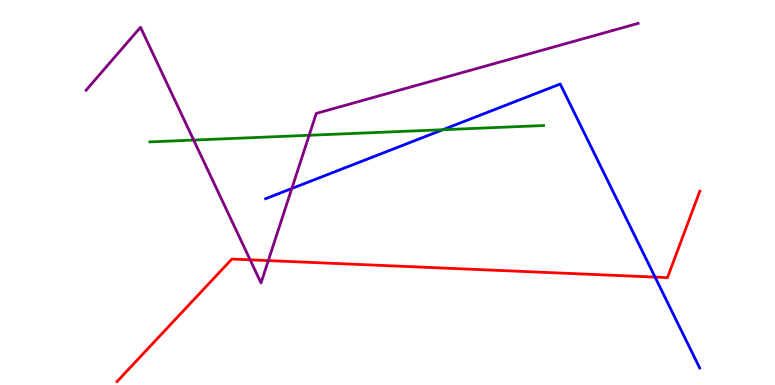[{'lines': ['blue', 'red'], 'intersections': [{'x': 8.45, 'y': 2.8}]}, {'lines': ['green', 'red'], 'intersections': []}, {'lines': ['purple', 'red'], 'intersections': [{'x': 3.23, 'y': 3.25}, {'x': 3.46, 'y': 3.23}]}, {'lines': ['blue', 'green'], 'intersections': [{'x': 5.71, 'y': 6.63}]}, {'lines': ['blue', 'purple'], 'intersections': [{'x': 3.77, 'y': 5.1}]}, {'lines': ['green', 'purple'], 'intersections': [{'x': 2.5, 'y': 6.36}, {'x': 3.99, 'y': 6.49}]}]